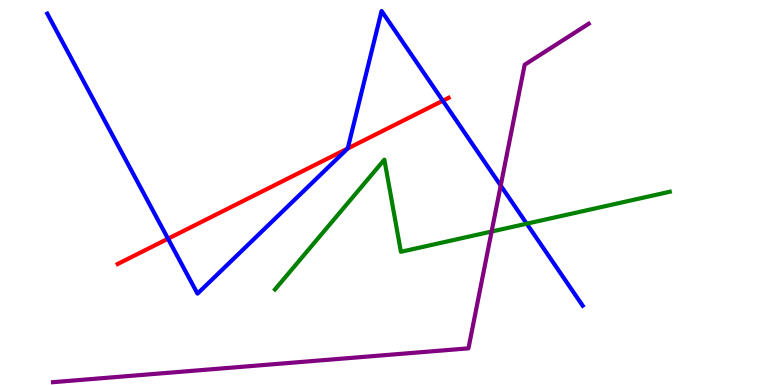[{'lines': ['blue', 'red'], 'intersections': [{'x': 2.17, 'y': 3.8}, {'x': 4.49, 'y': 6.14}, {'x': 5.71, 'y': 7.38}]}, {'lines': ['green', 'red'], 'intersections': []}, {'lines': ['purple', 'red'], 'intersections': []}, {'lines': ['blue', 'green'], 'intersections': [{'x': 6.8, 'y': 4.19}]}, {'lines': ['blue', 'purple'], 'intersections': [{'x': 6.46, 'y': 5.18}]}, {'lines': ['green', 'purple'], 'intersections': [{'x': 6.34, 'y': 3.99}]}]